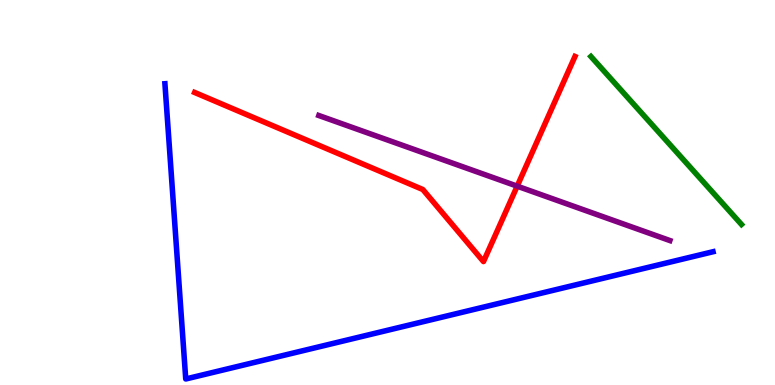[{'lines': ['blue', 'red'], 'intersections': []}, {'lines': ['green', 'red'], 'intersections': []}, {'lines': ['purple', 'red'], 'intersections': [{'x': 6.67, 'y': 5.16}]}, {'lines': ['blue', 'green'], 'intersections': []}, {'lines': ['blue', 'purple'], 'intersections': []}, {'lines': ['green', 'purple'], 'intersections': []}]